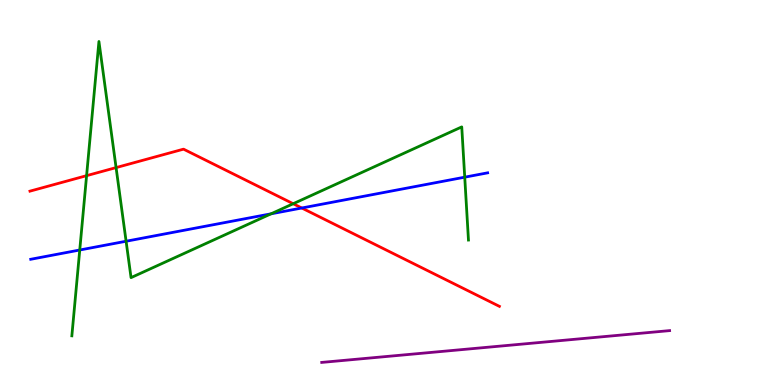[{'lines': ['blue', 'red'], 'intersections': [{'x': 3.89, 'y': 4.6}]}, {'lines': ['green', 'red'], 'intersections': [{'x': 1.12, 'y': 5.44}, {'x': 1.5, 'y': 5.65}, {'x': 3.78, 'y': 4.71}]}, {'lines': ['purple', 'red'], 'intersections': []}, {'lines': ['blue', 'green'], 'intersections': [{'x': 1.03, 'y': 3.51}, {'x': 1.63, 'y': 3.73}, {'x': 3.5, 'y': 4.45}, {'x': 6.0, 'y': 5.4}]}, {'lines': ['blue', 'purple'], 'intersections': []}, {'lines': ['green', 'purple'], 'intersections': []}]